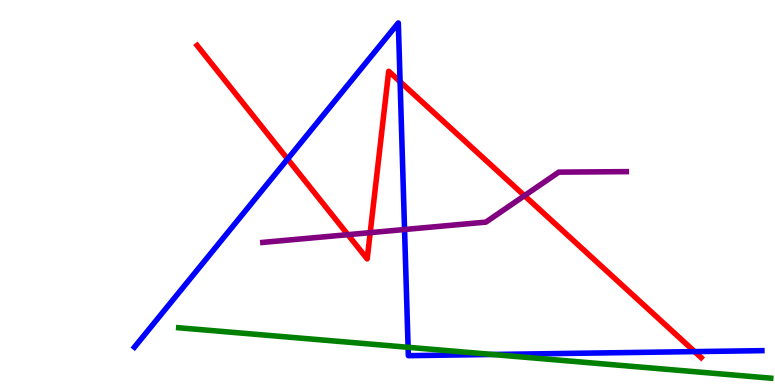[{'lines': ['blue', 'red'], 'intersections': [{'x': 3.71, 'y': 5.87}, {'x': 5.16, 'y': 7.88}, {'x': 8.96, 'y': 0.867}]}, {'lines': ['green', 'red'], 'intersections': []}, {'lines': ['purple', 'red'], 'intersections': [{'x': 4.49, 'y': 3.9}, {'x': 4.78, 'y': 3.96}, {'x': 6.77, 'y': 4.92}]}, {'lines': ['blue', 'green'], 'intersections': [{'x': 5.27, 'y': 0.979}, {'x': 6.35, 'y': 0.793}]}, {'lines': ['blue', 'purple'], 'intersections': [{'x': 5.22, 'y': 4.04}]}, {'lines': ['green', 'purple'], 'intersections': []}]